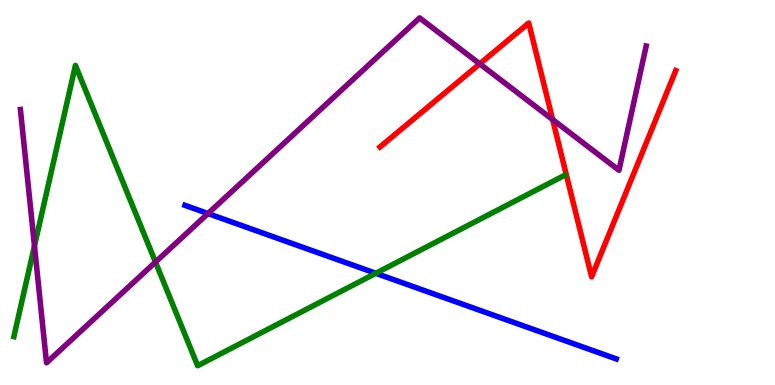[{'lines': ['blue', 'red'], 'intersections': []}, {'lines': ['green', 'red'], 'intersections': []}, {'lines': ['purple', 'red'], 'intersections': [{'x': 6.19, 'y': 8.34}, {'x': 7.13, 'y': 6.89}]}, {'lines': ['blue', 'green'], 'intersections': [{'x': 4.85, 'y': 2.9}]}, {'lines': ['blue', 'purple'], 'intersections': [{'x': 2.68, 'y': 4.45}]}, {'lines': ['green', 'purple'], 'intersections': [{'x': 0.445, 'y': 3.61}, {'x': 2.01, 'y': 3.19}]}]